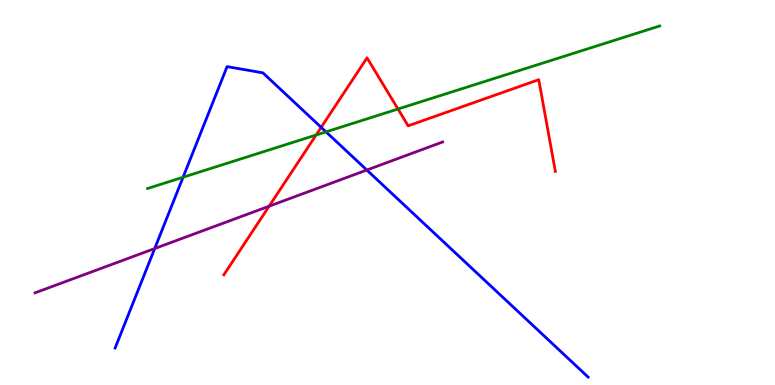[{'lines': ['blue', 'red'], 'intersections': [{'x': 4.14, 'y': 6.69}]}, {'lines': ['green', 'red'], 'intersections': [{'x': 4.08, 'y': 6.49}, {'x': 5.14, 'y': 7.17}]}, {'lines': ['purple', 'red'], 'intersections': [{'x': 3.47, 'y': 4.64}]}, {'lines': ['blue', 'green'], 'intersections': [{'x': 2.36, 'y': 5.4}, {'x': 4.21, 'y': 6.57}]}, {'lines': ['blue', 'purple'], 'intersections': [{'x': 2.0, 'y': 3.54}, {'x': 4.73, 'y': 5.58}]}, {'lines': ['green', 'purple'], 'intersections': []}]